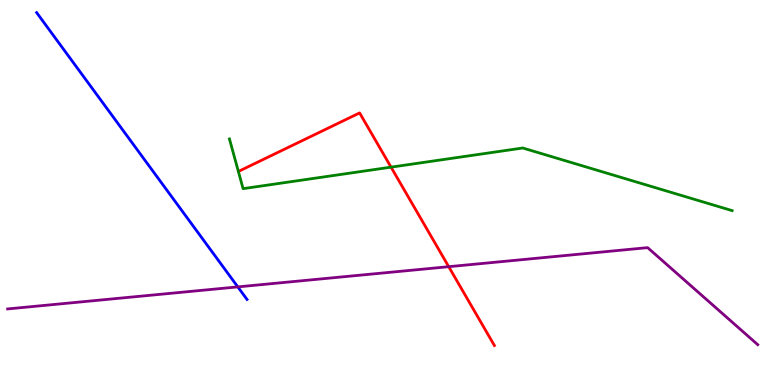[{'lines': ['blue', 'red'], 'intersections': []}, {'lines': ['green', 'red'], 'intersections': [{'x': 5.05, 'y': 5.66}]}, {'lines': ['purple', 'red'], 'intersections': [{'x': 5.79, 'y': 3.07}]}, {'lines': ['blue', 'green'], 'intersections': []}, {'lines': ['blue', 'purple'], 'intersections': [{'x': 3.07, 'y': 2.55}]}, {'lines': ['green', 'purple'], 'intersections': []}]